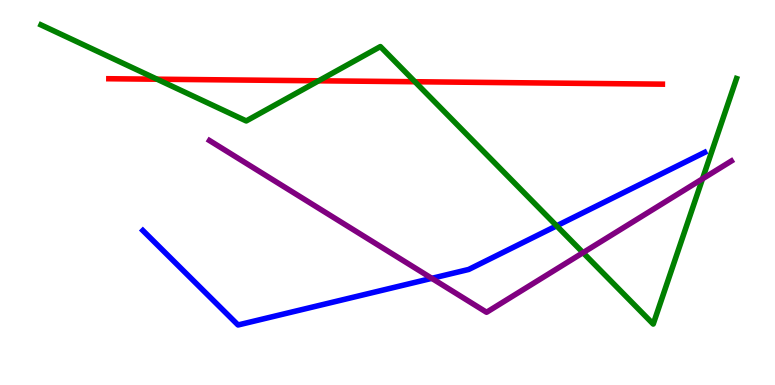[{'lines': ['blue', 'red'], 'intersections': []}, {'lines': ['green', 'red'], 'intersections': [{'x': 2.03, 'y': 7.94}, {'x': 4.11, 'y': 7.9}, {'x': 5.35, 'y': 7.88}]}, {'lines': ['purple', 'red'], 'intersections': []}, {'lines': ['blue', 'green'], 'intersections': [{'x': 7.18, 'y': 4.13}]}, {'lines': ['blue', 'purple'], 'intersections': [{'x': 5.57, 'y': 2.77}]}, {'lines': ['green', 'purple'], 'intersections': [{'x': 7.52, 'y': 3.44}, {'x': 9.06, 'y': 5.35}]}]